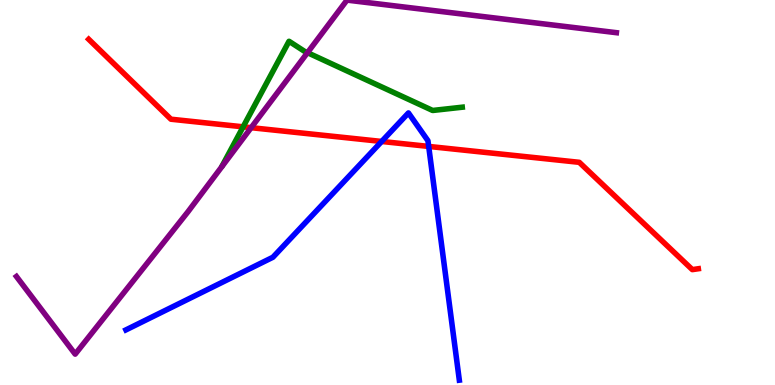[{'lines': ['blue', 'red'], 'intersections': [{'x': 4.92, 'y': 6.33}, {'x': 5.53, 'y': 6.2}]}, {'lines': ['green', 'red'], 'intersections': [{'x': 3.14, 'y': 6.71}]}, {'lines': ['purple', 'red'], 'intersections': [{'x': 3.24, 'y': 6.68}]}, {'lines': ['blue', 'green'], 'intersections': []}, {'lines': ['blue', 'purple'], 'intersections': []}, {'lines': ['green', 'purple'], 'intersections': [{'x': 3.97, 'y': 8.63}]}]